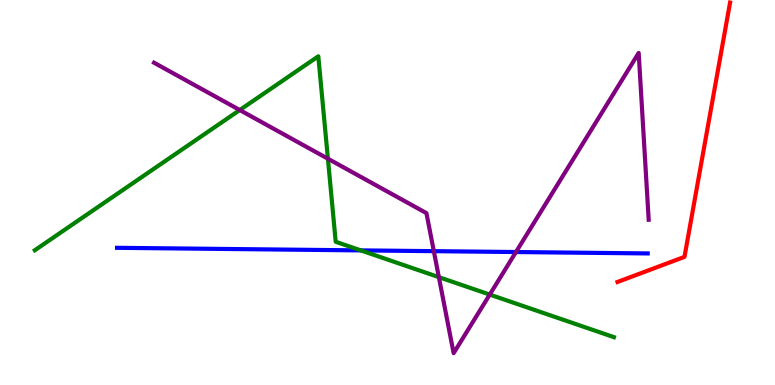[{'lines': ['blue', 'red'], 'intersections': []}, {'lines': ['green', 'red'], 'intersections': []}, {'lines': ['purple', 'red'], 'intersections': []}, {'lines': ['blue', 'green'], 'intersections': [{'x': 4.66, 'y': 3.5}]}, {'lines': ['blue', 'purple'], 'intersections': [{'x': 5.6, 'y': 3.48}, {'x': 6.66, 'y': 3.45}]}, {'lines': ['green', 'purple'], 'intersections': [{'x': 3.09, 'y': 7.14}, {'x': 4.23, 'y': 5.88}, {'x': 5.66, 'y': 2.8}, {'x': 6.32, 'y': 2.35}]}]